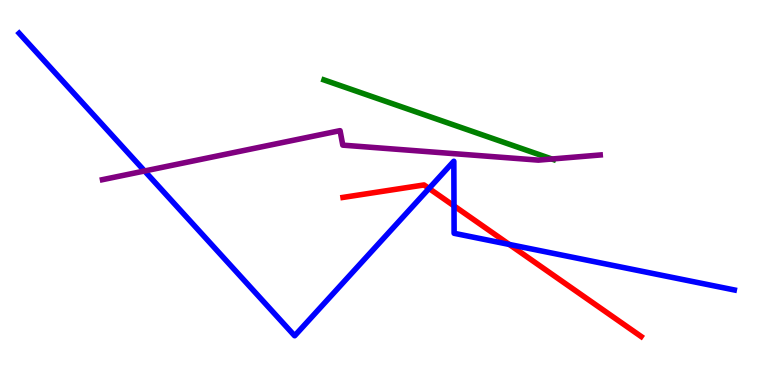[{'lines': ['blue', 'red'], 'intersections': [{'x': 5.54, 'y': 5.11}, {'x': 5.86, 'y': 4.65}, {'x': 6.57, 'y': 3.65}]}, {'lines': ['green', 'red'], 'intersections': []}, {'lines': ['purple', 'red'], 'intersections': []}, {'lines': ['blue', 'green'], 'intersections': []}, {'lines': ['blue', 'purple'], 'intersections': [{'x': 1.87, 'y': 5.56}]}, {'lines': ['green', 'purple'], 'intersections': [{'x': 7.12, 'y': 5.87}]}]